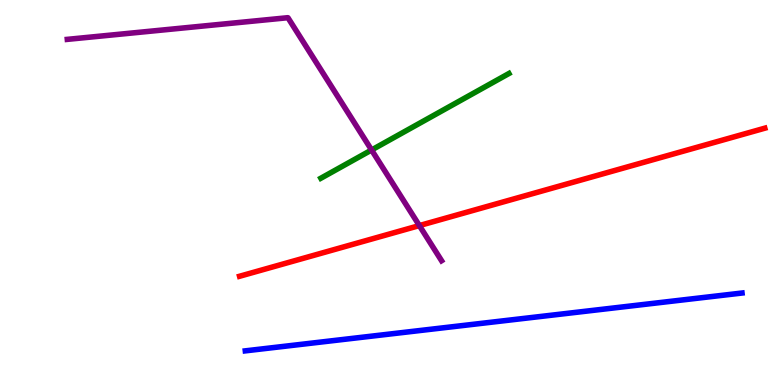[{'lines': ['blue', 'red'], 'intersections': []}, {'lines': ['green', 'red'], 'intersections': []}, {'lines': ['purple', 'red'], 'intersections': [{'x': 5.41, 'y': 4.14}]}, {'lines': ['blue', 'green'], 'intersections': []}, {'lines': ['blue', 'purple'], 'intersections': []}, {'lines': ['green', 'purple'], 'intersections': [{'x': 4.79, 'y': 6.1}]}]